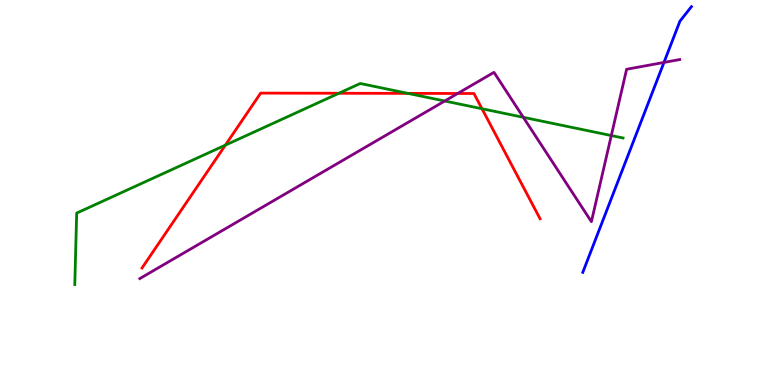[{'lines': ['blue', 'red'], 'intersections': []}, {'lines': ['green', 'red'], 'intersections': [{'x': 2.91, 'y': 6.23}, {'x': 4.37, 'y': 7.58}, {'x': 5.26, 'y': 7.57}, {'x': 6.22, 'y': 7.18}]}, {'lines': ['purple', 'red'], 'intersections': [{'x': 5.91, 'y': 7.57}]}, {'lines': ['blue', 'green'], 'intersections': []}, {'lines': ['blue', 'purple'], 'intersections': [{'x': 8.57, 'y': 8.38}]}, {'lines': ['green', 'purple'], 'intersections': [{'x': 5.74, 'y': 7.38}, {'x': 6.75, 'y': 6.95}, {'x': 7.89, 'y': 6.48}]}]